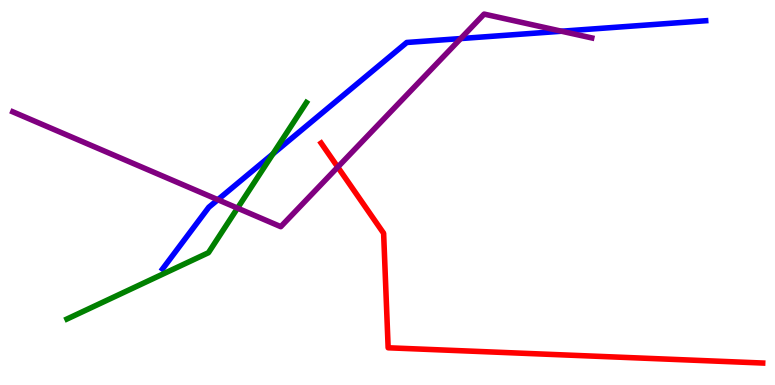[{'lines': ['blue', 'red'], 'intersections': []}, {'lines': ['green', 'red'], 'intersections': []}, {'lines': ['purple', 'red'], 'intersections': [{'x': 4.36, 'y': 5.66}]}, {'lines': ['blue', 'green'], 'intersections': [{'x': 3.52, 'y': 6.0}]}, {'lines': ['blue', 'purple'], 'intersections': [{'x': 2.81, 'y': 4.81}, {'x': 5.94, 'y': 9.0}, {'x': 7.25, 'y': 9.19}]}, {'lines': ['green', 'purple'], 'intersections': [{'x': 3.06, 'y': 4.59}]}]